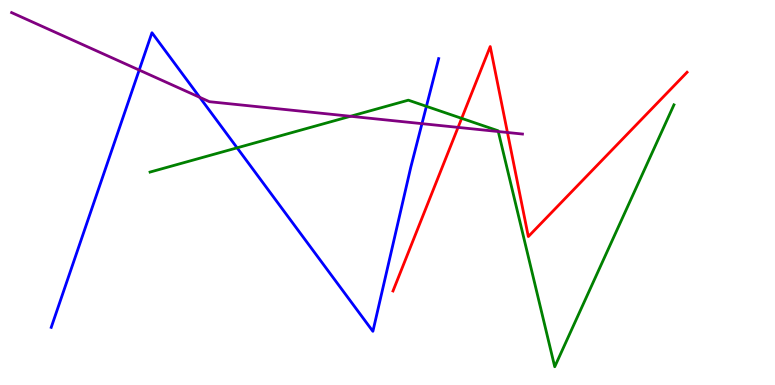[{'lines': ['blue', 'red'], 'intersections': []}, {'lines': ['green', 'red'], 'intersections': [{'x': 5.96, 'y': 6.93}]}, {'lines': ['purple', 'red'], 'intersections': [{'x': 5.91, 'y': 6.69}, {'x': 6.55, 'y': 6.56}]}, {'lines': ['blue', 'green'], 'intersections': [{'x': 3.06, 'y': 6.16}, {'x': 5.5, 'y': 7.24}]}, {'lines': ['blue', 'purple'], 'intersections': [{'x': 1.8, 'y': 8.18}, {'x': 2.58, 'y': 7.47}, {'x': 5.44, 'y': 6.79}]}, {'lines': ['green', 'purple'], 'intersections': [{'x': 4.52, 'y': 6.98}, {'x': 6.43, 'y': 6.58}]}]